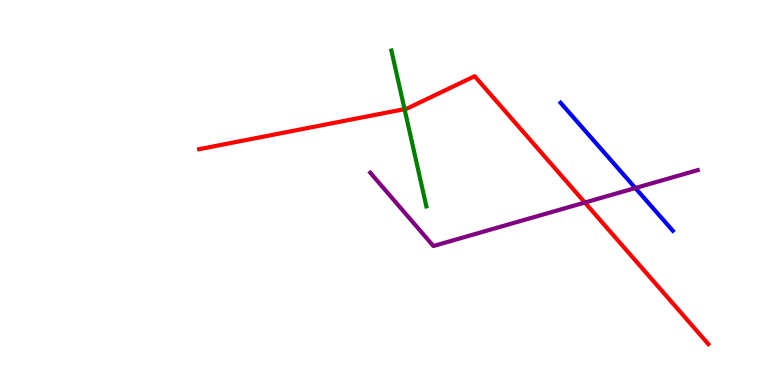[{'lines': ['blue', 'red'], 'intersections': []}, {'lines': ['green', 'red'], 'intersections': [{'x': 5.22, 'y': 7.17}]}, {'lines': ['purple', 'red'], 'intersections': [{'x': 7.55, 'y': 4.74}]}, {'lines': ['blue', 'green'], 'intersections': []}, {'lines': ['blue', 'purple'], 'intersections': [{'x': 8.2, 'y': 5.12}]}, {'lines': ['green', 'purple'], 'intersections': []}]